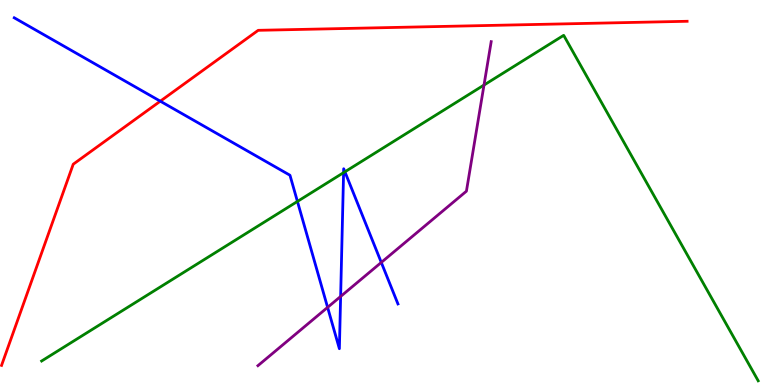[{'lines': ['blue', 'red'], 'intersections': [{'x': 2.07, 'y': 7.37}]}, {'lines': ['green', 'red'], 'intersections': []}, {'lines': ['purple', 'red'], 'intersections': []}, {'lines': ['blue', 'green'], 'intersections': [{'x': 3.84, 'y': 4.77}, {'x': 4.43, 'y': 5.52}, {'x': 4.45, 'y': 5.54}]}, {'lines': ['blue', 'purple'], 'intersections': [{'x': 4.23, 'y': 2.02}, {'x': 4.4, 'y': 2.3}, {'x': 4.92, 'y': 3.18}]}, {'lines': ['green', 'purple'], 'intersections': [{'x': 6.25, 'y': 7.79}]}]